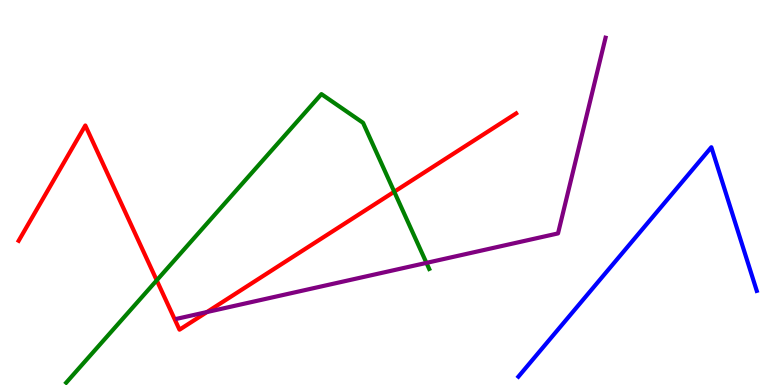[{'lines': ['blue', 'red'], 'intersections': []}, {'lines': ['green', 'red'], 'intersections': [{'x': 2.02, 'y': 2.72}, {'x': 5.09, 'y': 5.02}]}, {'lines': ['purple', 'red'], 'intersections': [{'x': 2.67, 'y': 1.9}]}, {'lines': ['blue', 'green'], 'intersections': []}, {'lines': ['blue', 'purple'], 'intersections': []}, {'lines': ['green', 'purple'], 'intersections': [{'x': 5.5, 'y': 3.17}]}]